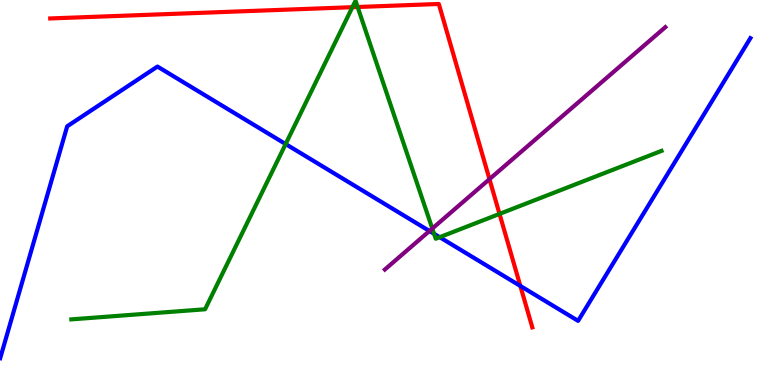[{'lines': ['blue', 'red'], 'intersections': [{'x': 6.71, 'y': 2.57}]}, {'lines': ['green', 'red'], 'intersections': [{'x': 4.55, 'y': 9.81}, {'x': 4.61, 'y': 9.82}, {'x': 6.45, 'y': 4.44}]}, {'lines': ['purple', 'red'], 'intersections': [{'x': 6.32, 'y': 5.35}]}, {'lines': ['blue', 'green'], 'intersections': [{'x': 3.69, 'y': 6.26}, {'x': 5.6, 'y': 3.93}, {'x': 5.67, 'y': 3.84}]}, {'lines': ['blue', 'purple'], 'intersections': [{'x': 5.54, 'y': 4.0}]}, {'lines': ['green', 'purple'], 'intersections': [{'x': 5.58, 'y': 4.06}]}]